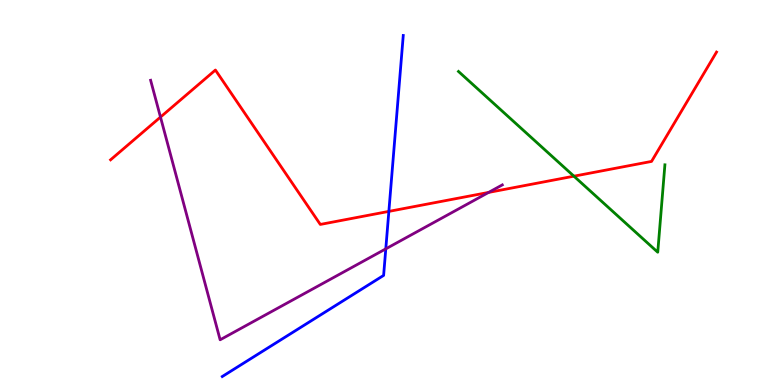[{'lines': ['blue', 'red'], 'intersections': [{'x': 5.02, 'y': 4.51}]}, {'lines': ['green', 'red'], 'intersections': [{'x': 7.41, 'y': 5.42}]}, {'lines': ['purple', 'red'], 'intersections': [{'x': 2.07, 'y': 6.96}, {'x': 6.3, 'y': 5.0}]}, {'lines': ['blue', 'green'], 'intersections': []}, {'lines': ['blue', 'purple'], 'intersections': [{'x': 4.98, 'y': 3.54}]}, {'lines': ['green', 'purple'], 'intersections': []}]